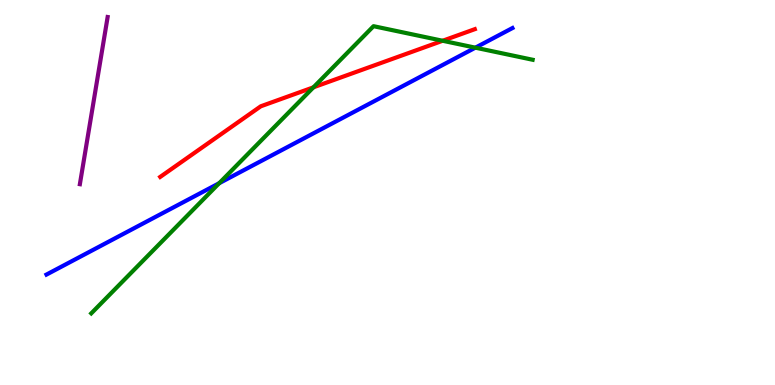[{'lines': ['blue', 'red'], 'intersections': []}, {'lines': ['green', 'red'], 'intersections': [{'x': 4.04, 'y': 7.73}, {'x': 5.71, 'y': 8.94}]}, {'lines': ['purple', 'red'], 'intersections': []}, {'lines': ['blue', 'green'], 'intersections': [{'x': 2.83, 'y': 5.24}, {'x': 6.13, 'y': 8.76}]}, {'lines': ['blue', 'purple'], 'intersections': []}, {'lines': ['green', 'purple'], 'intersections': []}]